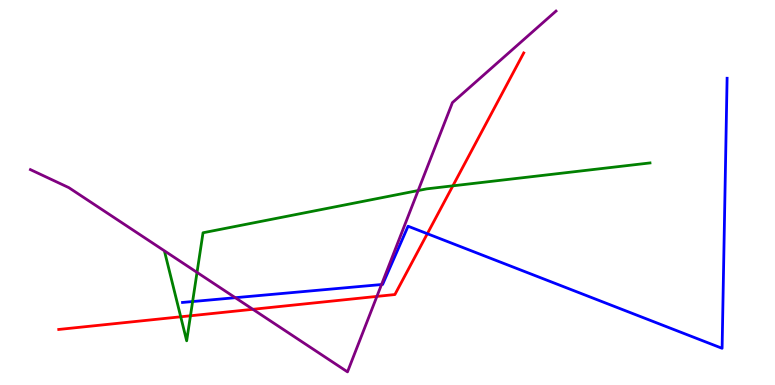[{'lines': ['blue', 'red'], 'intersections': [{'x': 5.51, 'y': 3.93}]}, {'lines': ['green', 'red'], 'intersections': [{'x': 2.33, 'y': 1.77}, {'x': 2.46, 'y': 1.8}, {'x': 5.84, 'y': 5.17}]}, {'lines': ['purple', 'red'], 'intersections': [{'x': 3.26, 'y': 1.97}, {'x': 4.86, 'y': 2.3}]}, {'lines': ['blue', 'green'], 'intersections': [{'x': 2.49, 'y': 2.17}]}, {'lines': ['blue', 'purple'], 'intersections': [{'x': 3.04, 'y': 2.27}, {'x': 4.92, 'y': 2.61}]}, {'lines': ['green', 'purple'], 'intersections': [{'x': 2.54, 'y': 2.92}, {'x': 5.4, 'y': 5.05}]}]